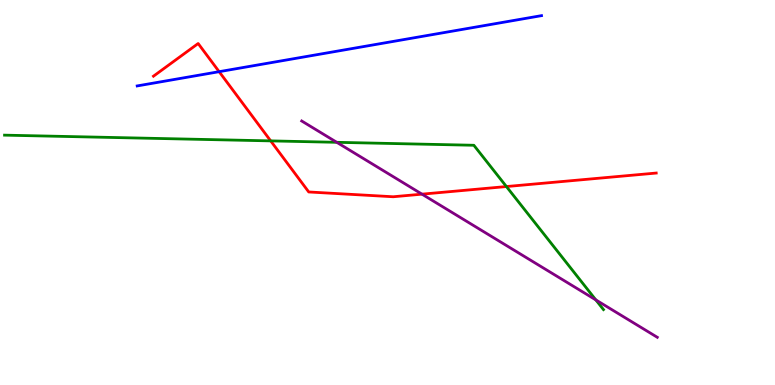[{'lines': ['blue', 'red'], 'intersections': [{'x': 2.83, 'y': 8.14}]}, {'lines': ['green', 'red'], 'intersections': [{'x': 3.49, 'y': 6.34}, {'x': 6.53, 'y': 5.15}]}, {'lines': ['purple', 'red'], 'intersections': [{'x': 5.45, 'y': 4.96}]}, {'lines': ['blue', 'green'], 'intersections': []}, {'lines': ['blue', 'purple'], 'intersections': []}, {'lines': ['green', 'purple'], 'intersections': [{'x': 4.35, 'y': 6.3}, {'x': 7.69, 'y': 2.21}]}]